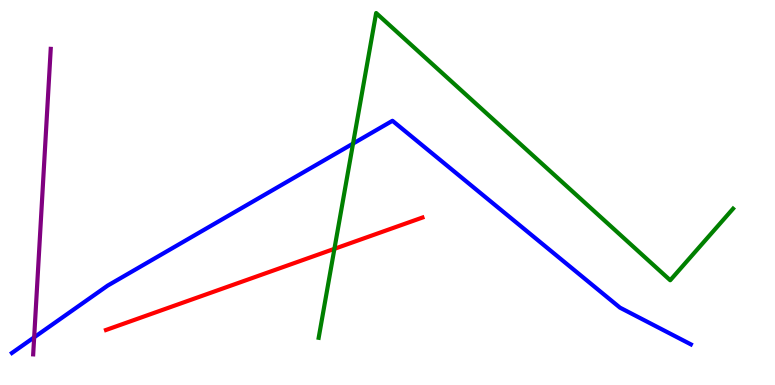[{'lines': ['blue', 'red'], 'intersections': []}, {'lines': ['green', 'red'], 'intersections': [{'x': 4.32, 'y': 3.54}]}, {'lines': ['purple', 'red'], 'intersections': []}, {'lines': ['blue', 'green'], 'intersections': [{'x': 4.56, 'y': 6.27}]}, {'lines': ['blue', 'purple'], 'intersections': [{'x': 0.441, 'y': 1.24}]}, {'lines': ['green', 'purple'], 'intersections': []}]